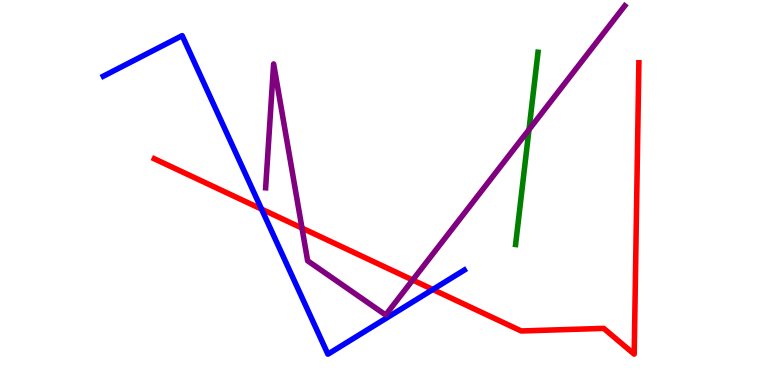[{'lines': ['blue', 'red'], 'intersections': [{'x': 3.37, 'y': 4.57}, {'x': 5.58, 'y': 2.48}]}, {'lines': ['green', 'red'], 'intersections': []}, {'lines': ['purple', 'red'], 'intersections': [{'x': 3.9, 'y': 4.08}, {'x': 5.32, 'y': 2.73}]}, {'lines': ['blue', 'green'], 'intersections': []}, {'lines': ['blue', 'purple'], 'intersections': []}, {'lines': ['green', 'purple'], 'intersections': [{'x': 6.83, 'y': 6.63}]}]